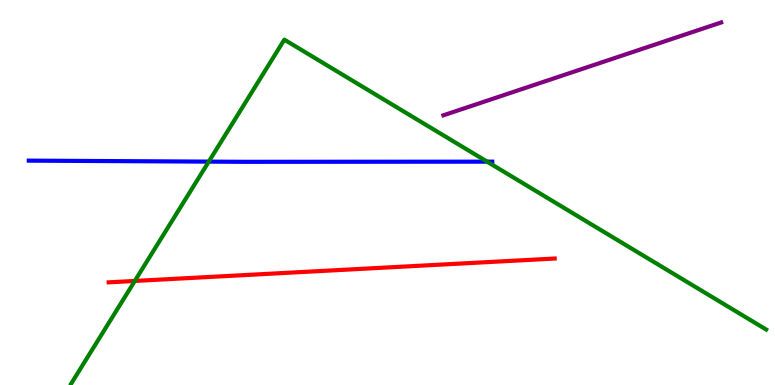[{'lines': ['blue', 'red'], 'intersections': []}, {'lines': ['green', 'red'], 'intersections': [{'x': 1.74, 'y': 2.7}]}, {'lines': ['purple', 'red'], 'intersections': []}, {'lines': ['blue', 'green'], 'intersections': [{'x': 2.69, 'y': 5.8}, {'x': 6.29, 'y': 5.8}]}, {'lines': ['blue', 'purple'], 'intersections': []}, {'lines': ['green', 'purple'], 'intersections': []}]